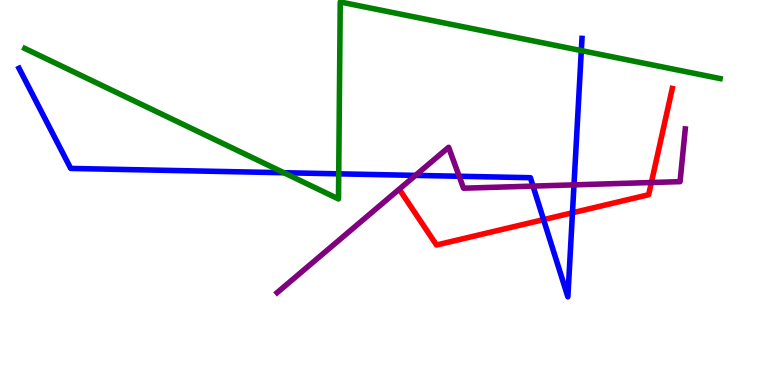[{'lines': ['blue', 'red'], 'intersections': [{'x': 7.01, 'y': 4.3}, {'x': 7.39, 'y': 4.47}]}, {'lines': ['green', 'red'], 'intersections': []}, {'lines': ['purple', 'red'], 'intersections': [{'x': 8.4, 'y': 5.26}]}, {'lines': ['blue', 'green'], 'intersections': [{'x': 3.66, 'y': 5.51}, {'x': 4.37, 'y': 5.48}, {'x': 7.5, 'y': 8.69}]}, {'lines': ['blue', 'purple'], 'intersections': [{'x': 5.36, 'y': 5.44}, {'x': 5.92, 'y': 5.42}, {'x': 6.88, 'y': 5.17}, {'x': 7.41, 'y': 5.2}]}, {'lines': ['green', 'purple'], 'intersections': []}]